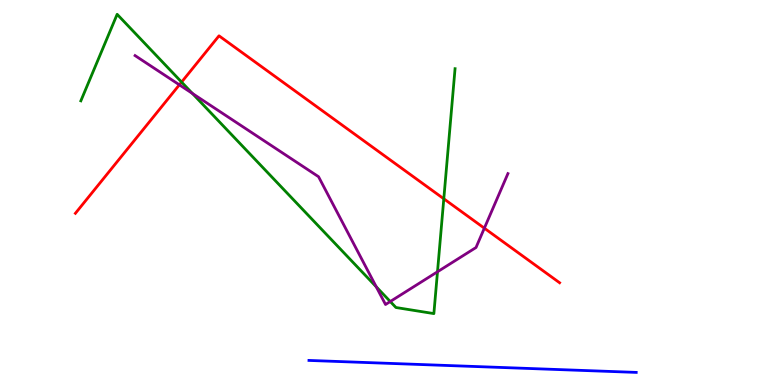[{'lines': ['blue', 'red'], 'intersections': []}, {'lines': ['green', 'red'], 'intersections': [{'x': 2.34, 'y': 7.87}, {'x': 5.73, 'y': 4.84}]}, {'lines': ['purple', 'red'], 'intersections': [{'x': 2.31, 'y': 7.8}, {'x': 6.25, 'y': 4.07}]}, {'lines': ['blue', 'green'], 'intersections': []}, {'lines': ['blue', 'purple'], 'intersections': []}, {'lines': ['green', 'purple'], 'intersections': [{'x': 2.48, 'y': 7.57}, {'x': 4.85, 'y': 2.55}, {'x': 5.04, 'y': 2.17}, {'x': 5.65, 'y': 2.94}]}]